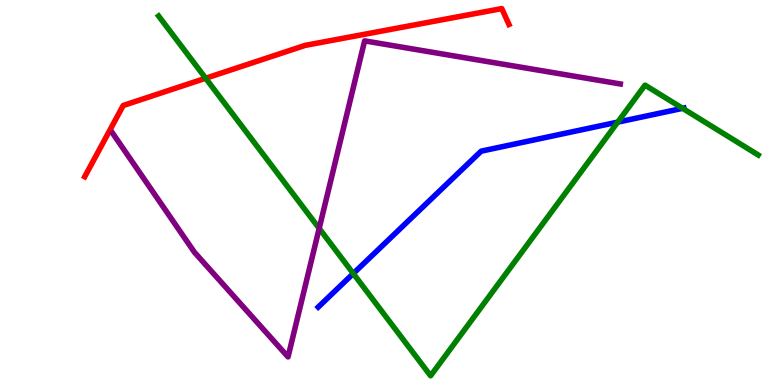[{'lines': ['blue', 'red'], 'intersections': []}, {'lines': ['green', 'red'], 'intersections': [{'x': 2.65, 'y': 7.97}]}, {'lines': ['purple', 'red'], 'intersections': []}, {'lines': ['blue', 'green'], 'intersections': [{'x': 4.56, 'y': 2.9}, {'x': 7.97, 'y': 6.83}, {'x': 8.81, 'y': 7.19}]}, {'lines': ['blue', 'purple'], 'intersections': []}, {'lines': ['green', 'purple'], 'intersections': [{'x': 4.12, 'y': 4.07}]}]